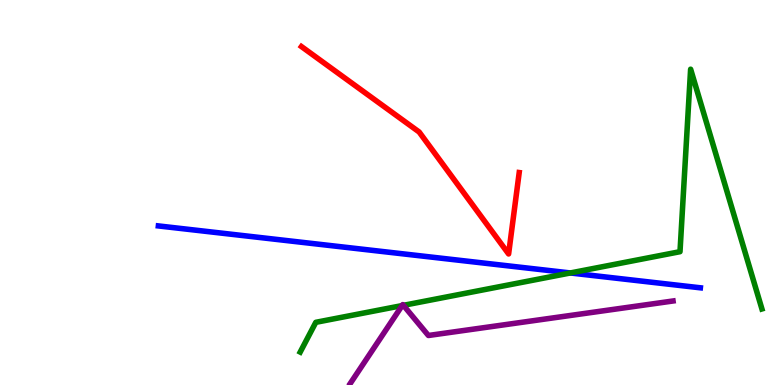[{'lines': ['blue', 'red'], 'intersections': []}, {'lines': ['green', 'red'], 'intersections': []}, {'lines': ['purple', 'red'], 'intersections': []}, {'lines': ['blue', 'green'], 'intersections': [{'x': 7.36, 'y': 2.91}]}, {'lines': ['blue', 'purple'], 'intersections': []}, {'lines': ['green', 'purple'], 'intersections': [{'x': 5.19, 'y': 2.06}, {'x': 5.21, 'y': 2.07}]}]